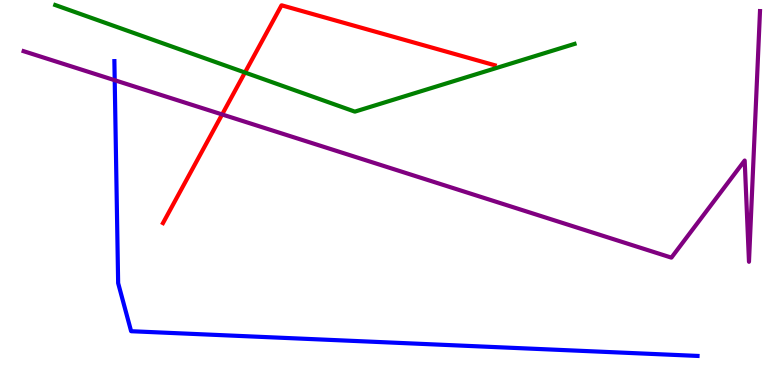[{'lines': ['blue', 'red'], 'intersections': []}, {'lines': ['green', 'red'], 'intersections': [{'x': 3.16, 'y': 8.12}]}, {'lines': ['purple', 'red'], 'intersections': [{'x': 2.87, 'y': 7.03}]}, {'lines': ['blue', 'green'], 'intersections': []}, {'lines': ['blue', 'purple'], 'intersections': [{'x': 1.48, 'y': 7.92}]}, {'lines': ['green', 'purple'], 'intersections': []}]